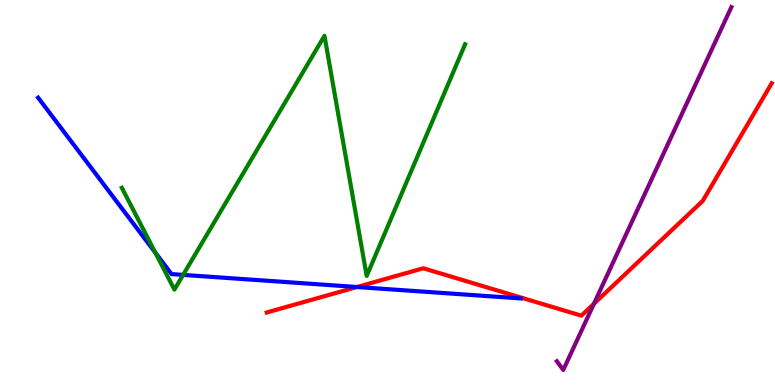[{'lines': ['blue', 'red'], 'intersections': [{'x': 4.61, 'y': 2.55}]}, {'lines': ['green', 'red'], 'intersections': []}, {'lines': ['purple', 'red'], 'intersections': [{'x': 7.66, 'y': 2.11}]}, {'lines': ['blue', 'green'], 'intersections': [{'x': 2.0, 'y': 3.44}, {'x': 2.36, 'y': 2.86}]}, {'lines': ['blue', 'purple'], 'intersections': []}, {'lines': ['green', 'purple'], 'intersections': []}]